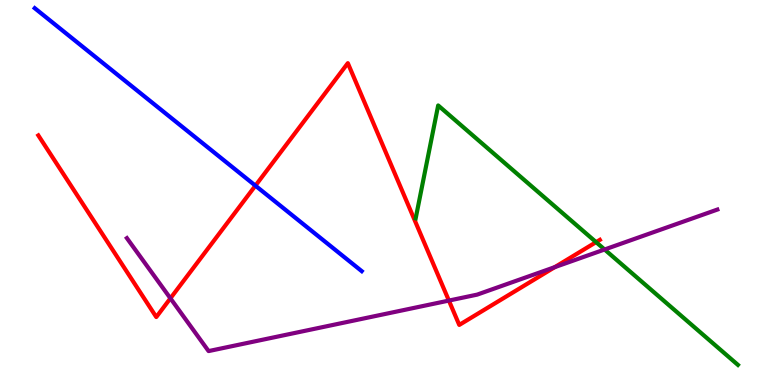[{'lines': ['blue', 'red'], 'intersections': [{'x': 3.3, 'y': 5.18}]}, {'lines': ['green', 'red'], 'intersections': [{'x': 7.69, 'y': 3.71}]}, {'lines': ['purple', 'red'], 'intersections': [{'x': 2.2, 'y': 2.25}, {'x': 5.79, 'y': 2.19}, {'x': 7.16, 'y': 3.06}]}, {'lines': ['blue', 'green'], 'intersections': []}, {'lines': ['blue', 'purple'], 'intersections': []}, {'lines': ['green', 'purple'], 'intersections': [{'x': 7.8, 'y': 3.52}]}]